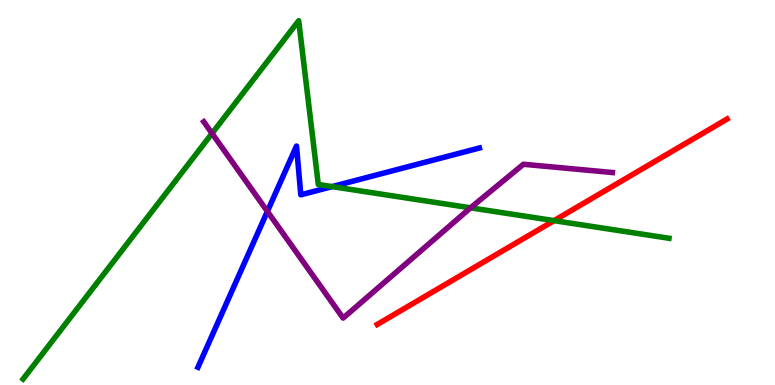[{'lines': ['blue', 'red'], 'intersections': []}, {'lines': ['green', 'red'], 'intersections': [{'x': 7.15, 'y': 4.27}]}, {'lines': ['purple', 'red'], 'intersections': []}, {'lines': ['blue', 'green'], 'intersections': [{'x': 4.29, 'y': 5.15}]}, {'lines': ['blue', 'purple'], 'intersections': [{'x': 3.45, 'y': 4.51}]}, {'lines': ['green', 'purple'], 'intersections': [{'x': 2.74, 'y': 6.54}, {'x': 6.07, 'y': 4.6}]}]